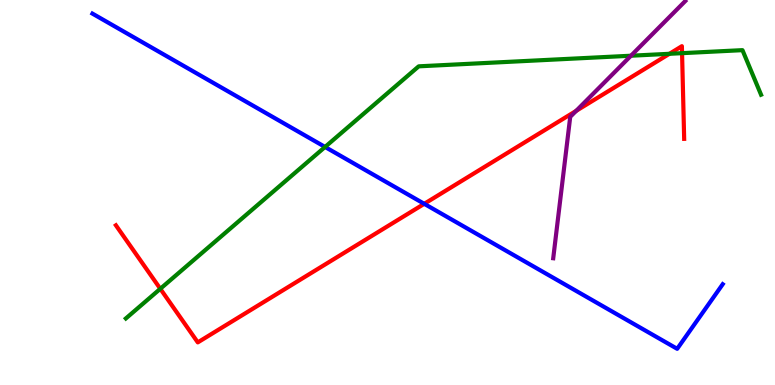[{'lines': ['blue', 'red'], 'intersections': [{'x': 5.47, 'y': 4.71}]}, {'lines': ['green', 'red'], 'intersections': [{'x': 2.07, 'y': 2.5}, {'x': 8.64, 'y': 8.6}, {'x': 8.8, 'y': 8.62}]}, {'lines': ['purple', 'red'], 'intersections': [{'x': 7.43, 'y': 7.12}]}, {'lines': ['blue', 'green'], 'intersections': [{'x': 4.19, 'y': 6.18}]}, {'lines': ['blue', 'purple'], 'intersections': []}, {'lines': ['green', 'purple'], 'intersections': [{'x': 8.14, 'y': 8.55}]}]